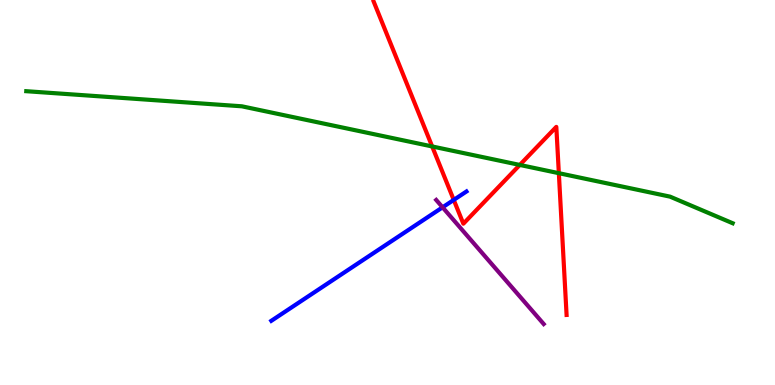[{'lines': ['blue', 'red'], 'intersections': [{'x': 5.85, 'y': 4.81}]}, {'lines': ['green', 'red'], 'intersections': [{'x': 5.58, 'y': 6.2}, {'x': 6.71, 'y': 5.72}, {'x': 7.21, 'y': 5.5}]}, {'lines': ['purple', 'red'], 'intersections': []}, {'lines': ['blue', 'green'], 'intersections': []}, {'lines': ['blue', 'purple'], 'intersections': [{'x': 5.71, 'y': 4.62}]}, {'lines': ['green', 'purple'], 'intersections': []}]